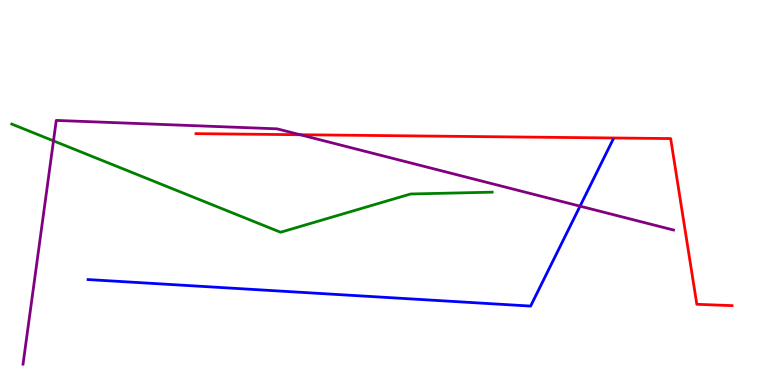[{'lines': ['blue', 'red'], 'intersections': []}, {'lines': ['green', 'red'], 'intersections': []}, {'lines': ['purple', 'red'], 'intersections': [{'x': 3.87, 'y': 6.5}]}, {'lines': ['blue', 'green'], 'intersections': []}, {'lines': ['blue', 'purple'], 'intersections': [{'x': 7.48, 'y': 4.65}]}, {'lines': ['green', 'purple'], 'intersections': [{'x': 0.69, 'y': 6.34}]}]